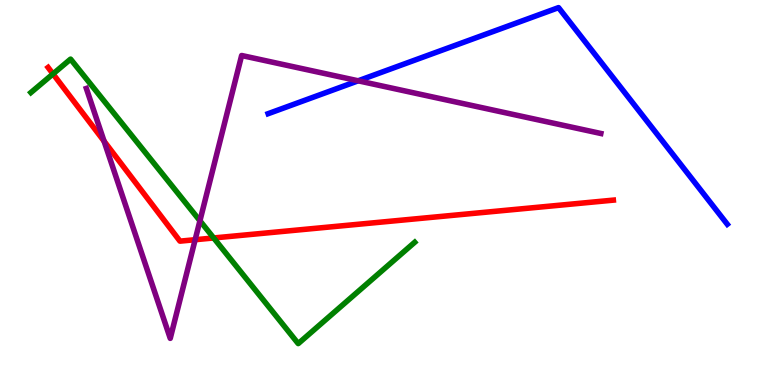[{'lines': ['blue', 'red'], 'intersections': []}, {'lines': ['green', 'red'], 'intersections': [{'x': 0.684, 'y': 8.08}, {'x': 2.76, 'y': 3.82}]}, {'lines': ['purple', 'red'], 'intersections': [{'x': 1.34, 'y': 6.33}, {'x': 2.52, 'y': 3.77}]}, {'lines': ['blue', 'green'], 'intersections': []}, {'lines': ['blue', 'purple'], 'intersections': [{'x': 4.62, 'y': 7.9}]}, {'lines': ['green', 'purple'], 'intersections': [{'x': 2.58, 'y': 4.27}]}]